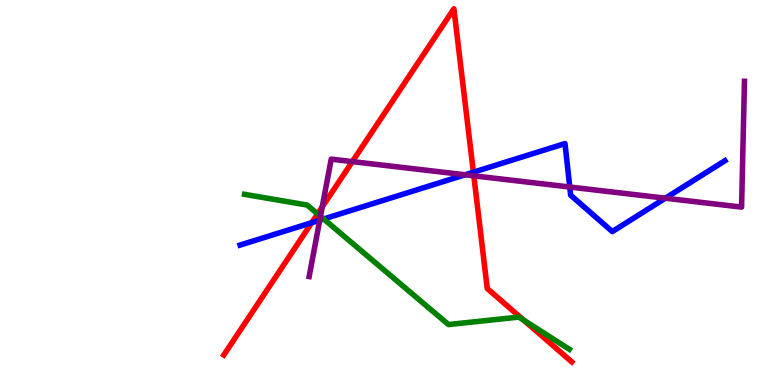[{'lines': ['blue', 'red'], 'intersections': [{'x': 4.02, 'y': 4.22}, {'x': 6.11, 'y': 5.53}]}, {'lines': ['green', 'red'], 'intersections': [{'x': 4.1, 'y': 4.45}, {'x': 6.76, 'y': 1.69}]}, {'lines': ['purple', 'red'], 'intersections': [{'x': 4.16, 'y': 4.63}, {'x': 4.55, 'y': 5.8}, {'x': 6.11, 'y': 5.43}]}, {'lines': ['blue', 'green'], 'intersections': [{'x': 4.18, 'y': 4.31}]}, {'lines': ['blue', 'purple'], 'intersections': [{'x': 4.13, 'y': 4.28}, {'x': 6.0, 'y': 5.46}, {'x': 7.35, 'y': 5.14}, {'x': 8.59, 'y': 4.85}]}, {'lines': ['green', 'purple'], 'intersections': [{'x': 4.14, 'y': 4.38}]}]